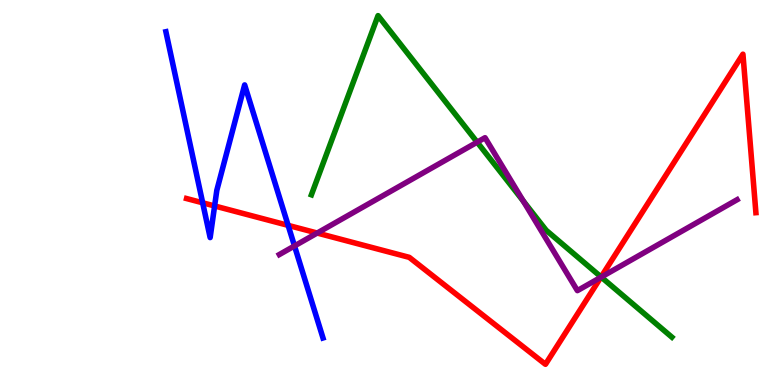[{'lines': ['blue', 'red'], 'intersections': [{'x': 2.62, 'y': 4.73}, {'x': 2.77, 'y': 4.65}, {'x': 3.72, 'y': 4.15}]}, {'lines': ['green', 'red'], 'intersections': [{'x': 7.76, 'y': 2.81}]}, {'lines': ['purple', 'red'], 'intersections': [{'x': 4.09, 'y': 3.95}, {'x': 7.75, 'y': 2.8}]}, {'lines': ['blue', 'green'], 'intersections': []}, {'lines': ['blue', 'purple'], 'intersections': [{'x': 3.8, 'y': 3.61}]}, {'lines': ['green', 'purple'], 'intersections': [{'x': 6.16, 'y': 6.31}, {'x': 6.75, 'y': 4.78}, {'x': 7.76, 'y': 2.8}]}]